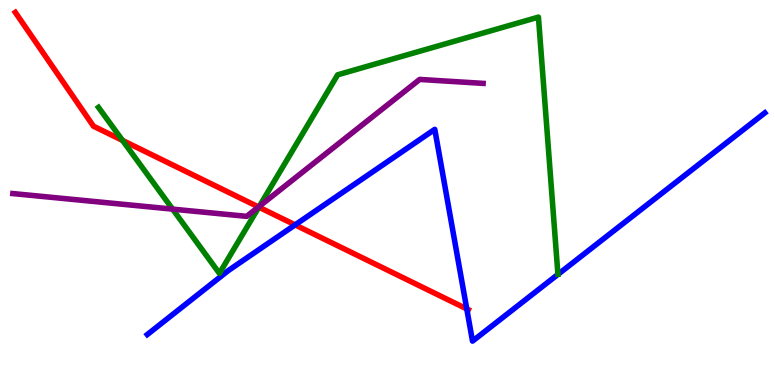[{'lines': ['blue', 'red'], 'intersections': [{'x': 3.81, 'y': 4.16}, {'x': 6.02, 'y': 1.98}]}, {'lines': ['green', 'red'], 'intersections': [{'x': 1.58, 'y': 6.35}, {'x': 3.34, 'y': 4.62}]}, {'lines': ['purple', 'red'], 'intersections': [{'x': 3.34, 'y': 4.62}]}, {'lines': ['blue', 'green'], 'intersections': []}, {'lines': ['blue', 'purple'], 'intersections': []}, {'lines': ['green', 'purple'], 'intersections': [{'x': 2.23, 'y': 4.57}, {'x': 3.35, 'y': 4.64}]}]